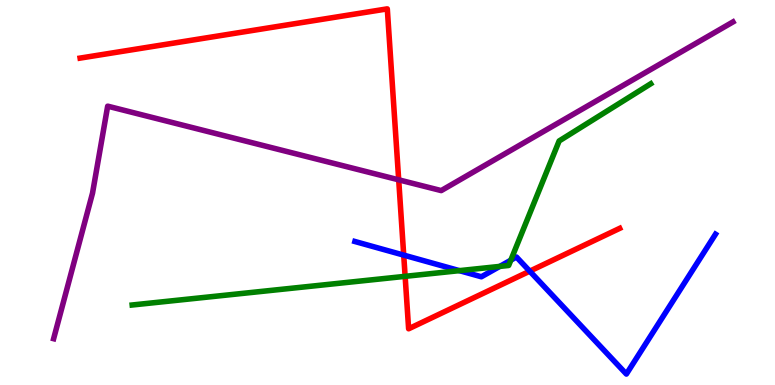[{'lines': ['blue', 'red'], 'intersections': [{'x': 5.21, 'y': 3.37}, {'x': 6.84, 'y': 2.96}]}, {'lines': ['green', 'red'], 'intersections': [{'x': 5.23, 'y': 2.82}]}, {'lines': ['purple', 'red'], 'intersections': [{'x': 5.14, 'y': 5.33}]}, {'lines': ['blue', 'green'], 'intersections': [{'x': 5.93, 'y': 2.97}, {'x': 6.45, 'y': 3.08}, {'x': 6.59, 'y': 3.24}]}, {'lines': ['blue', 'purple'], 'intersections': []}, {'lines': ['green', 'purple'], 'intersections': []}]